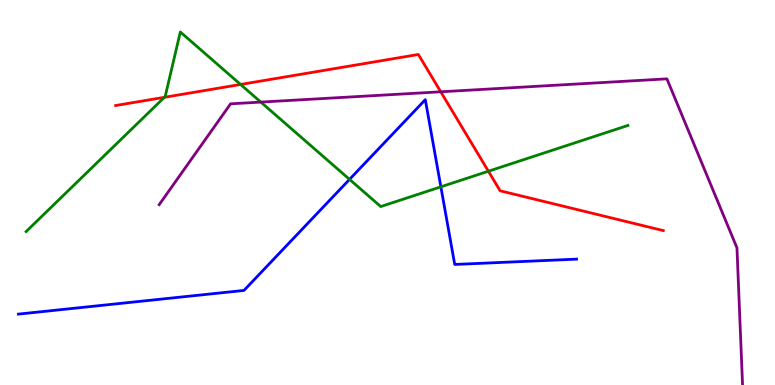[{'lines': ['blue', 'red'], 'intersections': []}, {'lines': ['green', 'red'], 'intersections': [{'x': 2.12, 'y': 7.47}, {'x': 3.1, 'y': 7.81}, {'x': 6.3, 'y': 5.55}]}, {'lines': ['purple', 'red'], 'intersections': [{'x': 5.69, 'y': 7.62}]}, {'lines': ['blue', 'green'], 'intersections': [{'x': 4.51, 'y': 5.34}, {'x': 5.69, 'y': 5.15}]}, {'lines': ['blue', 'purple'], 'intersections': []}, {'lines': ['green', 'purple'], 'intersections': [{'x': 3.37, 'y': 7.35}]}]